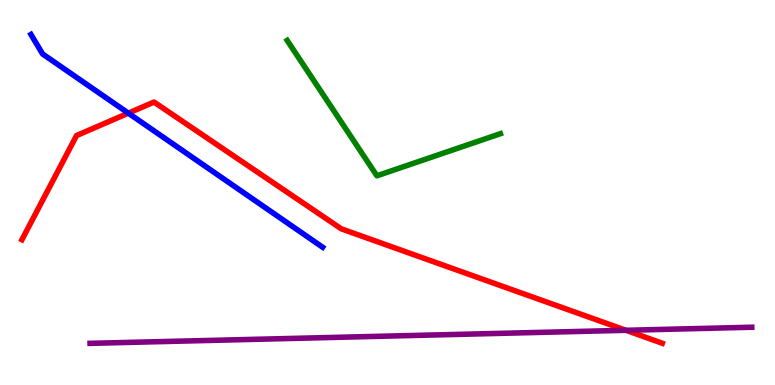[{'lines': ['blue', 'red'], 'intersections': [{'x': 1.66, 'y': 7.06}]}, {'lines': ['green', 'red'], 'intersections': []}, {'lines': ['purple', 'red'], 'intersections': [{'x': 8.08, 'y': 1.42}]}, {'lines': ['blue', 'green'], 'intersections': []}, {'lines': ['blue', 'purple'], 'intersections': []}, {'lines': ['green', 'purple'], 'intersections': []}]